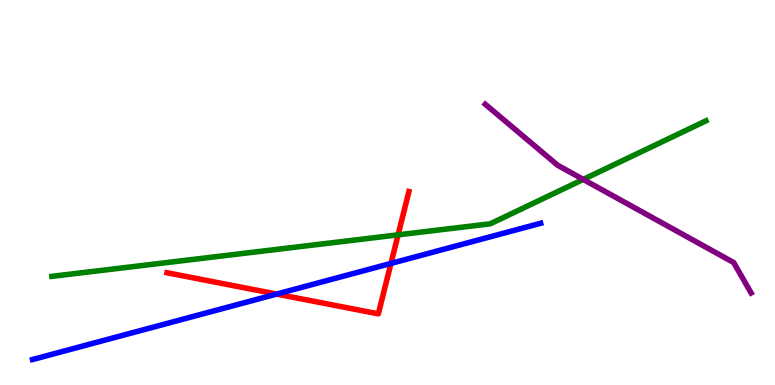[{'lines': ['blue', 'red'], 'intersections': [{'x': 3.57, 'y': 2.36}, {'x': 5.04, 'y': 3.16}]}, {'lines': ['green', 'red'], 'intersections': [{'x': 5.14, 'y': 3.9}]}, {'lines': ['purple', 'red'], 'intersections': []}, {'lines': ['blue', 'green'], 'intersections': []}, {'lines': ['blue', 'purple'], 'intersections': []}, {'lines': ['green', 'purple'], 'intersections': [{'x': 7.53, 'y': 5.34}]}]